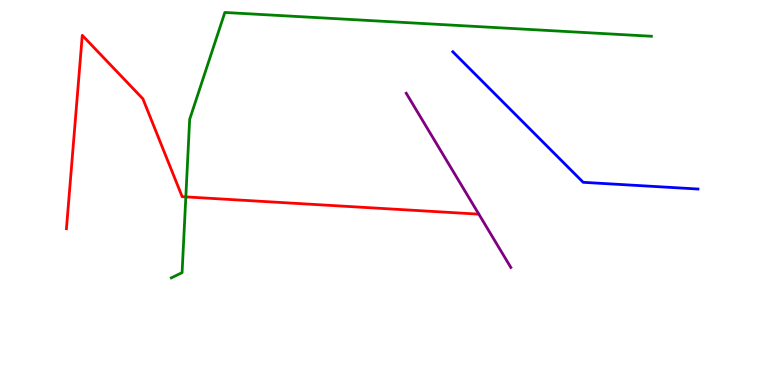[{'lines': ['blue', 'red'], 'intersections': []}, {'lines': ['green', 'red'], 'intersections': [{'x': 2.4, 'y': 4.89}]}, {'lines': ['purple', 'red'], 'intersections': []}, {'lines': ['blue', 'green'], 'intersections': []}, {'lines': ['blue', 'purple'], 'intersections': []}, {'lines': ['green', 'purple'], 'intersections': []}]